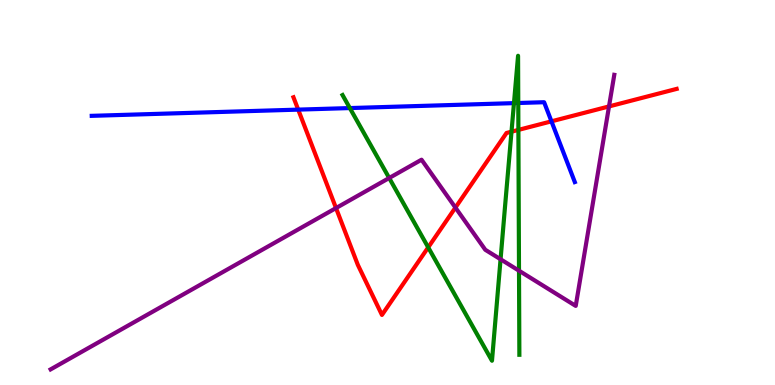[{'lines': ['blue', 'red'], 'intersections': [{'x': 3.85, 'y': 7.15}, {'x': 7.12, 'y': 6.85}]}, {'lines': ['green', 'red'], 'intersections': [{'x': 5.53, 'y': 3.57}, {'x': 6.6, 'y': 6.58}, {'x': 6.69, 'y': 6.63}]}, {'lines': ['purple', 'red'], 'intersections': [{'x': 4.34, 'y': 4.6}, {'x': 5.88, 'y': 4.61}, {'x': 7.86, 'y': 7.24}]}, {'lines': ['blue', 'green'], 'intersections': [{'x': 4.51, 'y': 7.19}, {'x': 6.63, 'y': 7.32}, {'x': 6.69, 'y': 7.32}]}, {'lines': ['blue', 'purple'], 'intersections': []}, {'lines': ['green', 'purple'], 'intersections': [{'x': 5.02, 'y': 5.38}, {'x': 6.46, 'y': 3.27}, {'x': 6.7, 'y': 2.97}]}]